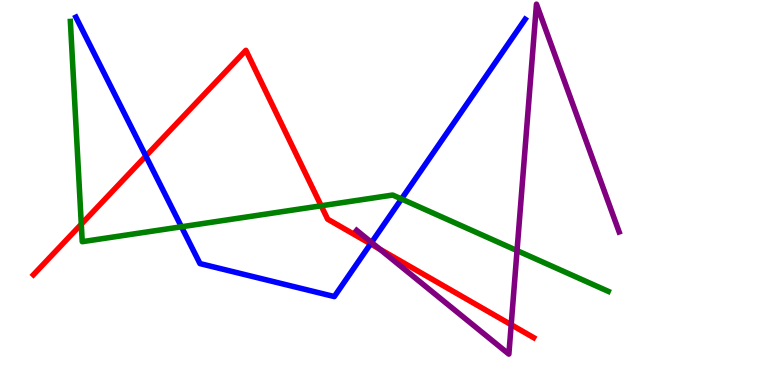[{'lines': ['blue', 'red'], 'intersections': [{'x': 1.88, 'y': 5.95}, {'x': 4.78, 'y': 3.67}]}, {'lines': ['green', 'red'], 'intersections': [{'x': 1.05, 'y': 4.18}, {'x': 4.14, 'y': 4.65}]}, {'lines': ['purple', 'red'], 'intersections': [{'x': 4.9, 'y': 3.53}, {'x': 6.6, 'y': 1.57}]}, {'lines': ['blue', 'green'], 'intersections': [{'x': 2.34, 'y': 4.11}, {'x': 5.18, 'y': 4.83}]}, {'lines': ['blue', 'purple'], 'intersections': [{'x': 4.79, 'y': 3.7}]}, {'lines': ['green', 'purple'], 'intersections': [{'x': 6.67, 'y': 3.49}]}]